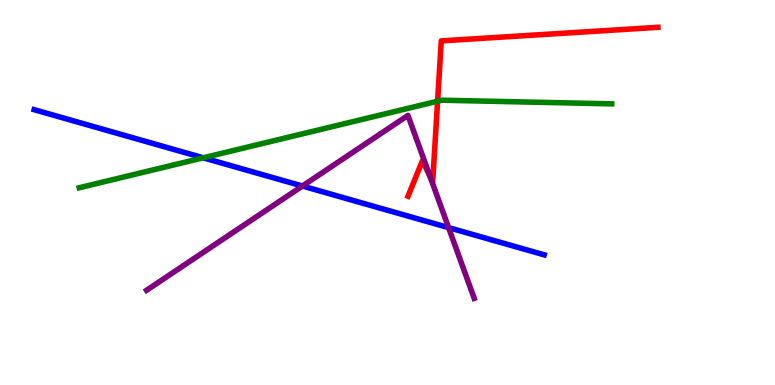[{'lines': ['blue', 'red'], 'intersections': []}, {'lines': ['green', 'red'], 'intersections': [{'x': 5.65, 'y': 7.37}]}, {'lines': ['purple', 'red'], 'intersections': [{'x': 5.55, 'y': 5.41}]}, {'lines': ['blue', 'green'], 'intersections': [{'x': 2.62, 'y': 5.9}]}, {'lines': ['blue', 'purple'], 'intersections': [{'x': 3.9, 'y': 5.17}, {'x': 5.79, 'y': 4.09}]}, {'lines': ['green', 'purple'], 'intersections': []}]